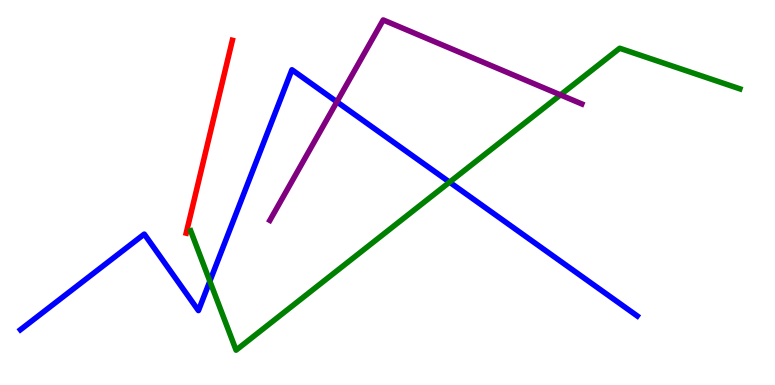[{'lines': ['blue', 'red'], 'intersections': []}, {'lines': ['green', 'red'], 'intersections': []}, {'lines': ['purple', 'red'], 'intersections': []}, {'lines': ['blue', 'green'], 'intersections': [{'x': 2.71, 'y': 2.7}, {'x': 5.8, 'y': 5.27}]}, {'lines': ['blue', 'purple'], 'intersections': [{'x': 4.35, 'y': 7.36}]}, {'lines': ['green', 'purple'], 'intersections': [{'x': 7.23, 'y': 7.54}]}]